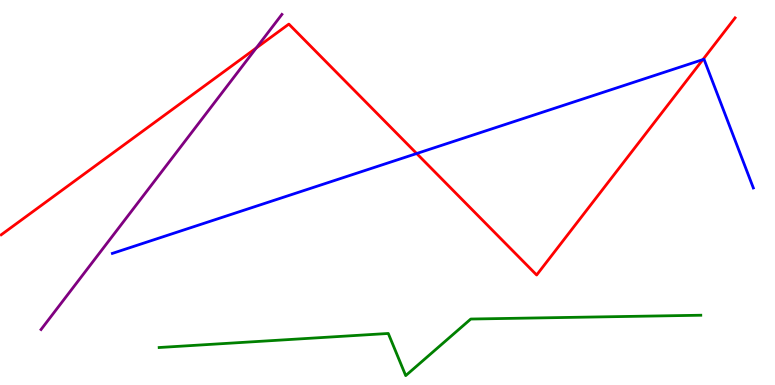[{'lines': ['blue', 'red'], 'intersections': [{'x': 5.38, 'y': 6.01}, {'x': 9.07, 'y': 8.45}]}, {'lines': ['green', 'red'], 'intersections': []}, {'lines': ['purple', 'red'], 'intersections': [{'x': 3.31, 'y': 8.75}]}, {'lines': ['blue', 'green'], 'intersections': []}, {'lines': ['blue', 'purple'], 'intersections': []}, {'lines': ['green', 'purple'], 'intersections': []}]